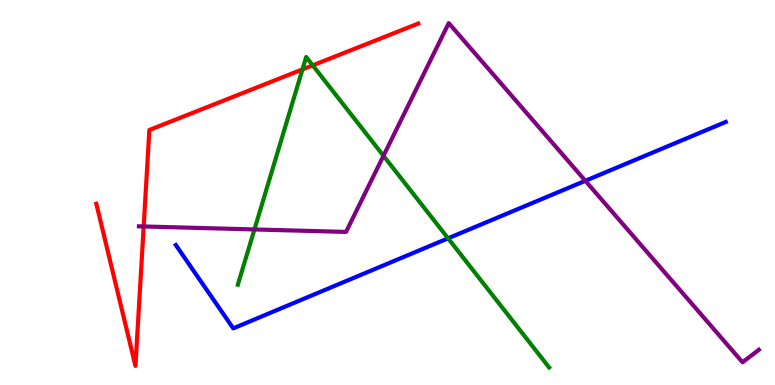[{'lines': ['blue', 'red'], 'intersections': []}, {'lines': ['green', 'red'], 'intersections': [{'x': 3.9, 'y': 8.2}, {'x': 4.04, 'y': 8.3}]}, {'lines': ['purple', 'red'], 'intersections': [{'x': 1.85, 'y': 4.12}]}, {'lines': ['blue', 'green'], 'intersections': [{'x': 5.78, 'y': 3.81}]}, {'lines': ['blue', 'purple'], 'intersections': [{'x': 7.55, 'y': 5.3}]}, {'lines': ['green', 'purple'], 'intersections': [{'x': 3.28, 'y': 4.04}, {'x': 4.95, 'y': 5.95}]}]